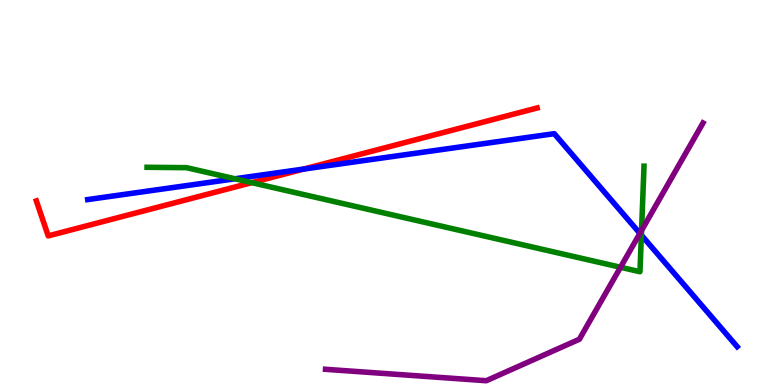[{'lines': ['blue', 'red'], 'intersections': [{'x': 3.92, 'y': 5.61}]}, {'lines': ['green', 'red'], 'intersections': [{'x': 3.25, 'y': 5.26}]}, {'lines': ['purple', 'red'], 'intersections': []}, {'lines': ['blue', 'green'], 'intersections': [{'x': 3.03, 'y': 5.36}, {'x': 8.28, 'y': 3.89}]}, {'lines': ['blue', 'purple'], 'intersections': [{'x': 8.26, 'y': 3.94}]}, {'lines': ['green', 'purple'], 'intersections': [{'x': 8.01, 'y': 3.06}, {'x': 8.28, 'y': 4.01}]}]